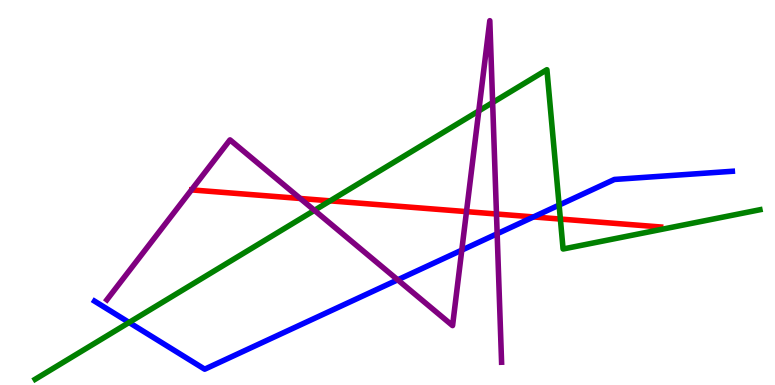[{'lines': ['blue', 'red'], 'intersections': [{'x': 6.88, 'y': 4.37}]}, {'lines': ['green', 'red'], 'intersections': [{'x': 4.26, 'y': 4.78}, {'x': 7.23, 'y': 4.31}]}, {'lines': ['purple', 'red'], 'intersections': [{'x': 3.87, 'y': 4.84}, {'x': 6.02, 'y': 4.5}, {'x': 6.41, 'y': 4.44}]}, {'lines': ['blue', 'green'], 'intersections': [{'x': 1.67, 'y': 1.62}, {'x': 7.21, 'y': 4.67}]}, {'lines': ['blue', 'purple'], 'intersections': [{'x': 5.13, 'y': 2.73}, {'x': 5.96, 'y': 3.5}, {'x': 6.41, 'y': 3.93}]}, {'lines': ['green', 'purple'], 'intersections': [{'x': 4.06, 'y': 4.54}, {'x': 6.18, 'y': 7.12}, {'x': 6.36, 'y': 7.34}]}]